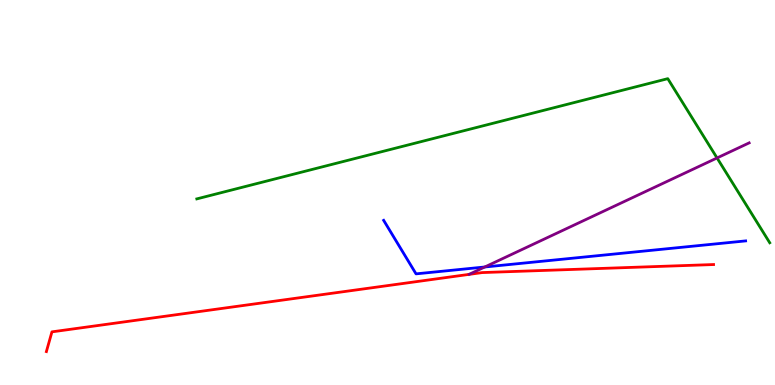[{'lines': ['blue', 'red'], 'intersections': []}, {'lines': ['green', 'red'], 'intersections': []}, {'lines': ['purple', 'red'], 'intersections': []}, {'lines': ['blue', 'green'], 'intersections': []}, {'lines': ['blue', 'purple'], 'intersections': [{'x': 6.26, 'y': 3.07}]}, {'lines': ['green', 'purple'], 'intersections': [{'x': 9.25, 'y': 5.9}]}]